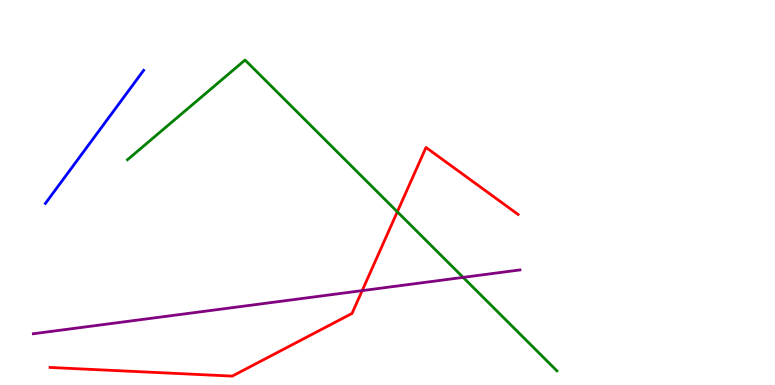[{'lines': ['blue', 'red'], 'intersections': []}, {'lines': ['green', 'red'], 'intersections': [{'x': 5.13, 'y': 4.5}]}, {'lines': ['purple', 'red'], 'intersections': [{'x': 4.67, 'y': 2.45}]}, {'lines': ['blue', 'green'], 'intersections': []}, {'lines': ['blue', 'purple'], 'intersections': []}, {'lines': ['green', 'purple'], 'intersections': [{'x': 5.98, 'y': 2.8}]}]